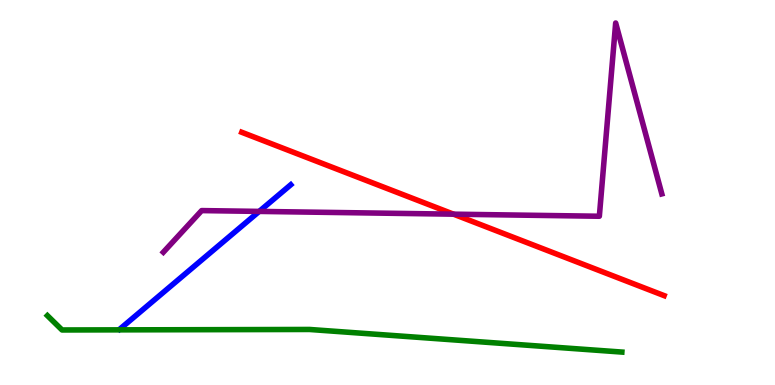[{'lines': ['blue', 'red'], 'intersections': []}, {'lines': ['green', 'red'], 'intersections': []}, {'lines': ['purple', 'red'], 'intersections': [{'x': 5.85, 'y': 4.44}]}, {'lines': ['blue', 'green'], 'intersections': []}, {'lines': ['blue', 'purple'], 'intersections': [{'x': 3.34, 'y': 4.51}]}, {'lines': ['green', 'purple'], 'intersections': []}]